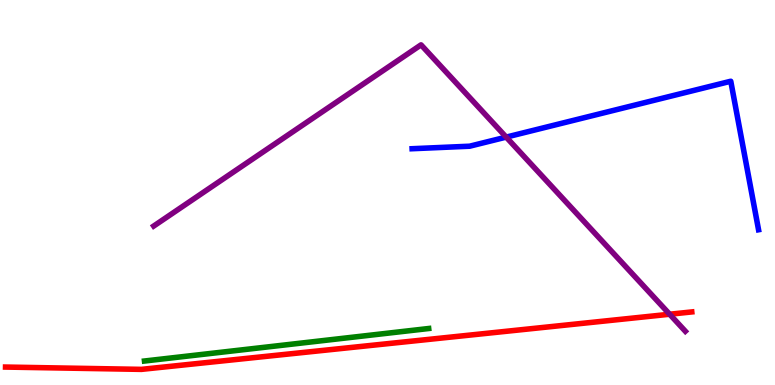[{'lines': ['blue', 'red'], 'intersections': []}, {'lines': ['green', 'red'], 'intersections': []}, {'lines': ['purple', 'red'], 'intersections': [{'x': 8.64, 'y': 1.84}]}, {'lines': ['blue', 'green'], 'intersections': []}, {'lines': ['blue', 'purple'], 'intersections': [{'x': 6.53, 'y': 6.44}]}, {'lines': ['green', 'purple'], 'intersections': []}]